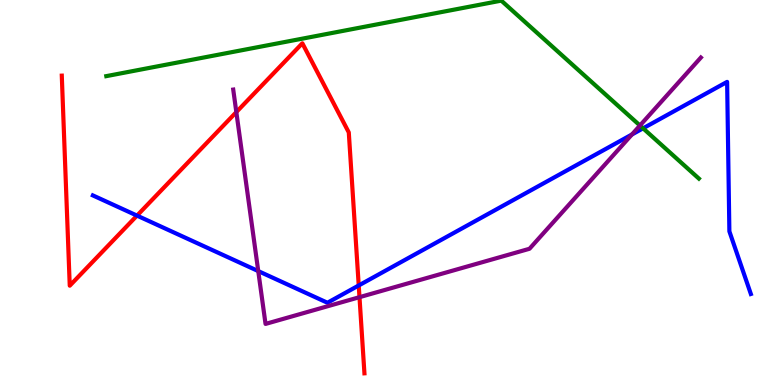[{'lines': ['blue', 'red'], 'intersections': [{'x': 1.77, 'y': 4.4}, {'x': 4.63, 'y': 2.59}]}, {'lines': ['green', 'red'], 'intersections': []}, {'lines': ['purple', 'red'], 'intersections': [{'x': 3.05, 'y': 7.09}, {'x': 4.64, 'y': 2.28}]}, {'lines': ['blue', 'green'], 'intersections': [{'x': 8.3, 'y': 6.67}]}, {'lines': ['blue', 'purple'], 'intersections': [{'x': 3.33, 'y': 2.96}, {'x': 8.15, 'y': 6.51}]}, {'lines': ['green', 'purple'], 'intersections': [{'x': 8.26, 'y': 6.74}]}]